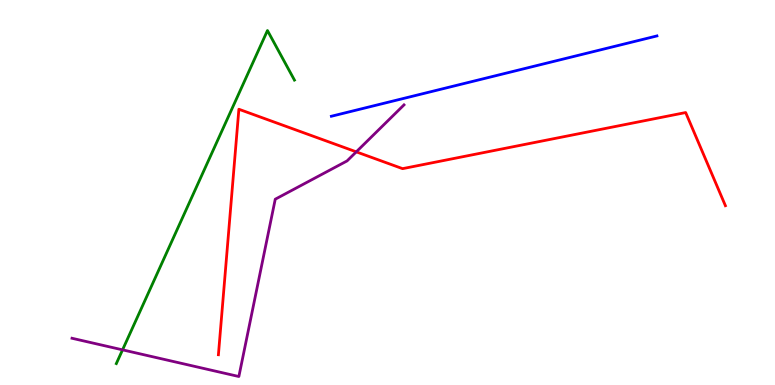[{'lines': ['blue', 'red'], 'intersections': []}, {'lines': ['green', 'red'], 'intersections': []}, {'lines': ['purple', 'red'], 'intersections': [{'x': 4.6, 'y': 6.06}]}, {'lines': ['blue', 'green'], 'intersections': []}, {'lines': ['blue', 'purple'], 'intersections': []}, {'lines': ['green', 'purple'], 'intersections': [{'x': 1.58, 'y': 0.913}]}]